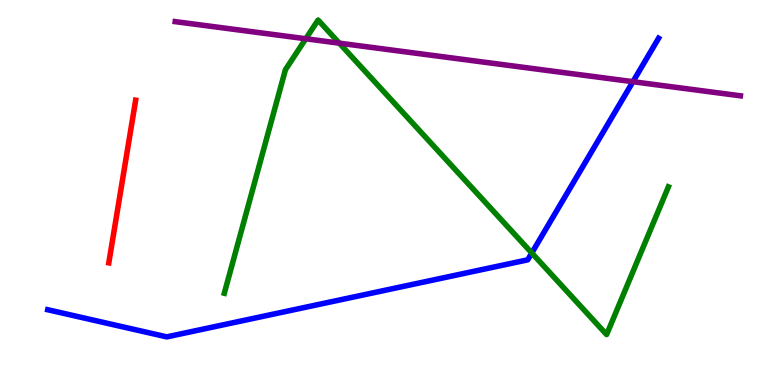[{'lines': ['blue', 'red'], 'intersections': []}, {'lines': ['green', 'red'], 'intersections': []}, {'lines': ['purple', 'red'], 'intersections': []}, {'lines': ['blue', 'green'], 'intersections': [{'x': 6.86, 'y': 3.43}]}, {'lines': ['blue', 'purple'], 'intersections': [{'x': 8.17, 'y': 7.88}]}, {'lines': ['green', 'purple'], 'intersections': [{'x': 3.95, 'y': 8.99}, {'x': 4.38, 'y': 8.88}]}]